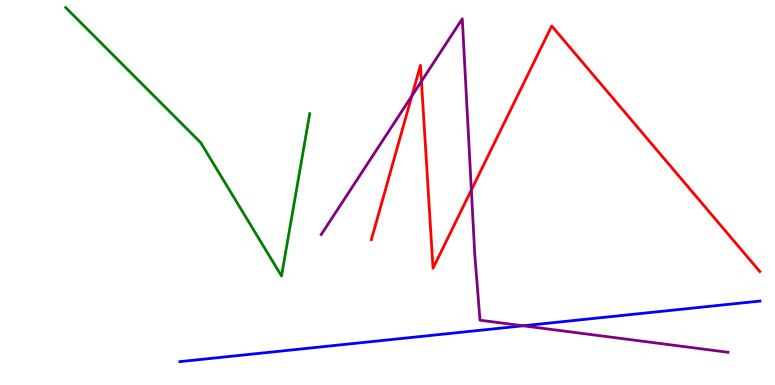[{'lines': ['blue', 'red'], 'intersections': []}, {'lines': ['green', 'red'], 'intersections': []}, {'lines': ['purple', 'red'], 'intersections': [{'x': 5.31, 'y': 7.51}, {'x': 5.44, 'y': 7.89}, {'x': 6.08, 'y': 5.06}]}, {'lines': ['blue', 'green'], 'intersections': []}, {'lines': ['blue', 'purple'], 'intersections': [{'x': 6.75, 'y': 1.54}]}, {'lines': ['green', 'purple'], 'intersections': []}]